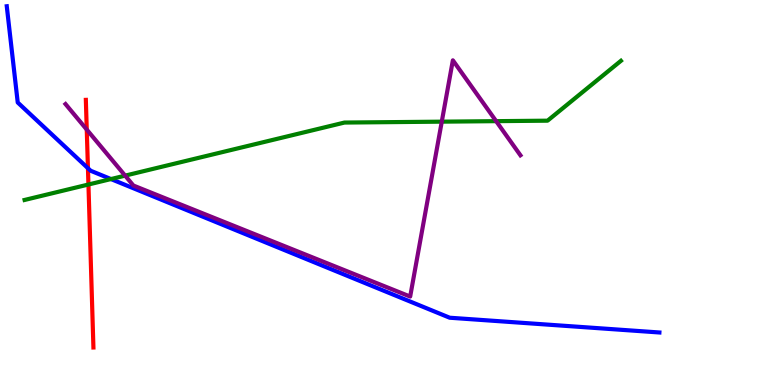[{'lines': ['blue', 'red'], 'intersections': [{'x': 1.13, 'y': 5.63}]}, {'lines': ['green', 'red'], 'intersections': [{'x': 1.14, 'y': 5.21}]}, {'lines': ['purple', 'red'], 'intersections': [{'x': 1.12, 'y': 6.63}]}, {'lines': ['blue', 'green'], 'intersections': [{'x': 1.43, 'y': 5.35}]}, {'lines': ['blue', 'purple'], 'intersections': []}, {'lines': ['green', 'purple'], 'intersections': [{'x': 1.61, 'y': 5.44}, {'x': 5.7, 'y': 6.84}, {'x': 6.4, 'y': 6.85}]}]